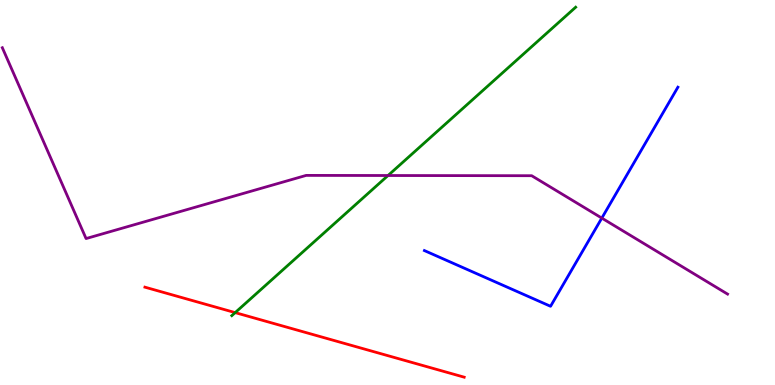[{'lines': ['blue', 'red'], 'intersections': []}, {'lines': ['green', 'red'], 'intersections': [{'x': 3.03, 'y': 1.88}]}, {'lines': ['purple', 'red'], 'intersections': []}, {'lines': ['blue', 'green'], 'intersections': []}, {'lines': ['blue', 'purple'], 'intersections': [{'x': 7.77, 'y': 4.34}]}, {'lines': ['green', 'purple'], 'intersections': [{'x': 5.01, 'y': 5.44}]}]